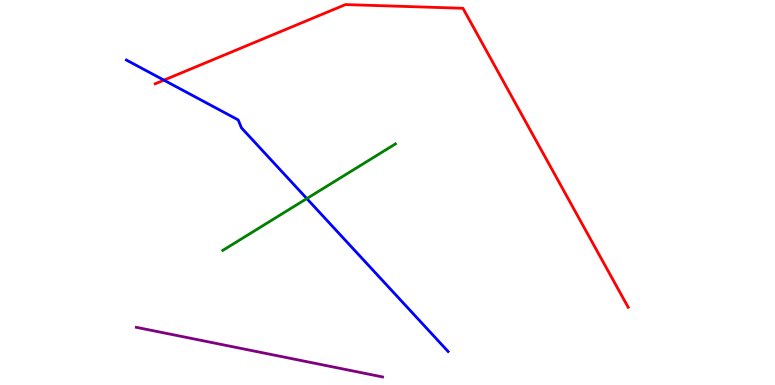[{'lines': ['blue', 'red'], 'intersections': [{'x': 2.12, 'y': 7.92}]}, {'lines': ['green', 'red'], 'intersections': []}, {'lines': ['purple', 'red'], 'intersections': []}, {'lines': ['blue', 'green'], 'intersections': [{'x': 3.96, 'y': 4.84}]}, {'lines': ['blue', 'purple'], 'intersections': []}, {'lines': ['green', 'purple'], 'intersections': []}]